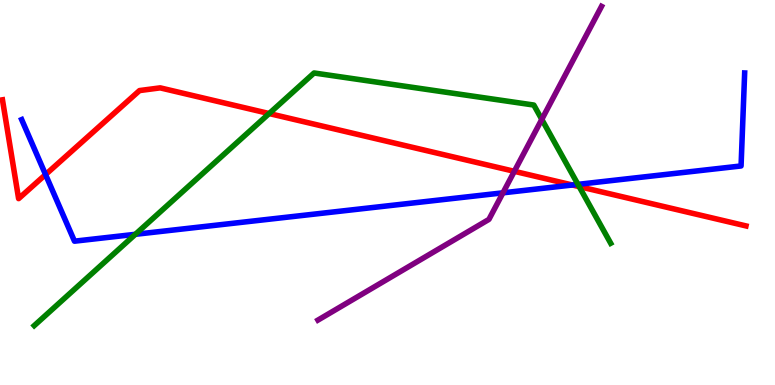[{'lines': ['blue', 'red'], 'intersections': [{'x': 0.588, 'y': 5.47}, {'x': 7.39, 'y': 5.19}]}, {'lines': ['green', 'red'], 'intersections': [{'x': 3.47, 'y': 7.05}, {'x': 7.47, 'y': 5.15}]}, {'lines': ['purple', 'red'], 'intersections': [{'x': 6.64, 'y': 5.55}]}, {'lines': ['blue', 'green'], 'intersections': [{'x': 1.75, 'y': 3.91}, {'x': 7.46, 'y': 5.21}]}, {'lines': ['blue', 'purple'], 'intersections': [{'x': 6.49, 'y': 4.99}]}, {'lines': ['green', 'purple'], 'intersections': [{'x': 6.99, 'y': 6.9}]}]